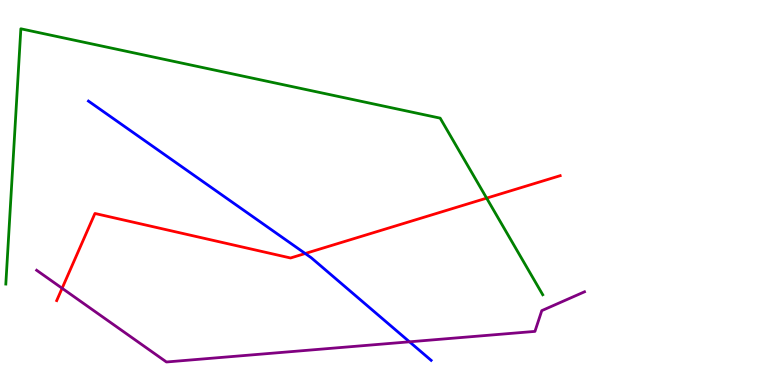[{'lines': ['blue', 'red'], 'intersections': [{'x': 3.94, 'y': 3.42}]}, {'lines': ['green', 'red'], 'intersections': [{'x': 6.28, 'y': 4.85}]}, {'lines': ['purple', 'red'], 'intersections': [{'x': 0.801, 'y': 2.51}]}, {'lines': ['blue', 'green'], 'intersections': []}, {'lines': ['blue', 'purple'], 'intersections': [{'x': 5.28, 'y': 1.12}]}, {'lines': ['green', 'purple'], 'intersections': []}]